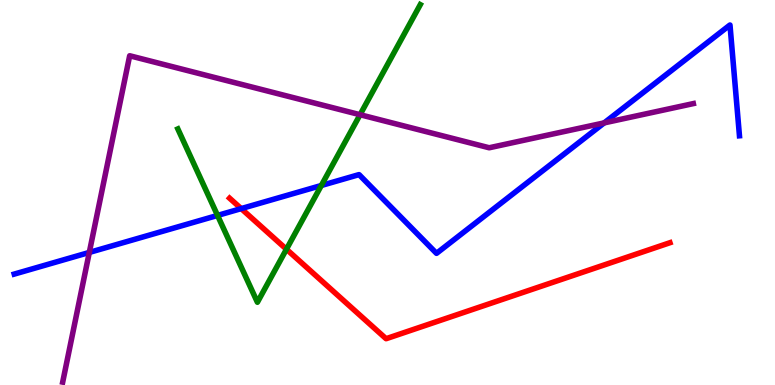[{'lines': ['blue', 'red'], 'intersections': [{'x': 3.11, 'y': 4.58}]}, {'lines': ['green', 'red'], 'intersections': [{'x': 3.7, 'y': 3.53}]}, {'lines': ['purple', 'red'], 'intersections': []}, {'lines': ['blue', 'green'], 'intersections': [{'x': 2.81, 'y': 4.4}, {'x': 4.15, 'y': 5.18}]}, {'lines': ['blue', 'purple'], 'intersections': [{'x': 1.15, 'y': 3.44}, {'x': 7.8, 'y': 6.81}]}, {'lines': ['green', 'purple'], 'intersections': [{'x': 4.65, 'y': 7.02}]}]